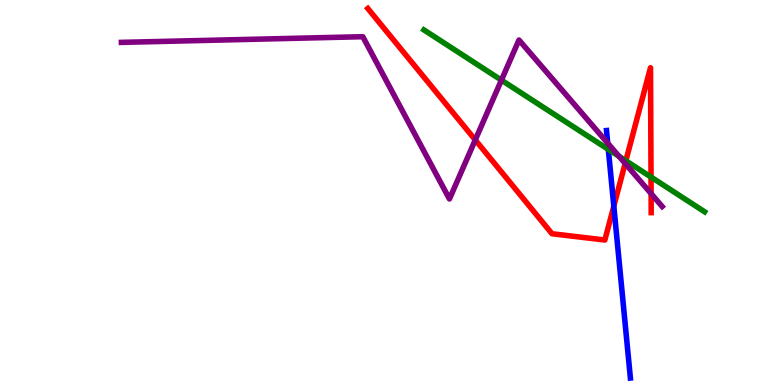[{'lines': ['blue', 'red'], 'intersections': [{'x': 7.92, 'y': 4.64}]}, {'lines': ['green', 'red'], 'intersections': [{'x': 8.08, 'y': 5.82}, {'x': 8.4, 'y': 5.4}]}, {'lines': ['purple', 'red'], 'intersections': [{'x': 6.13, 'y': 6.37}, {'x': 8.07, 'y': 5.75}, {'x': 8.4, 'y': 4.97}]}, {'lines': ['blue', 'green'], 'intersections': [{'x': 7.85, 'y': 6.12}]}, {'lines': ['blue', 'purple'], 'intersections': [{'x': 7.84, 'y': 6.28}]}, {'lines': ['green', 'purple'], 'intersections': [{'x': 6.47, 'y': 7.92}, {'x': 7.99, 'y': 5.94}]}]